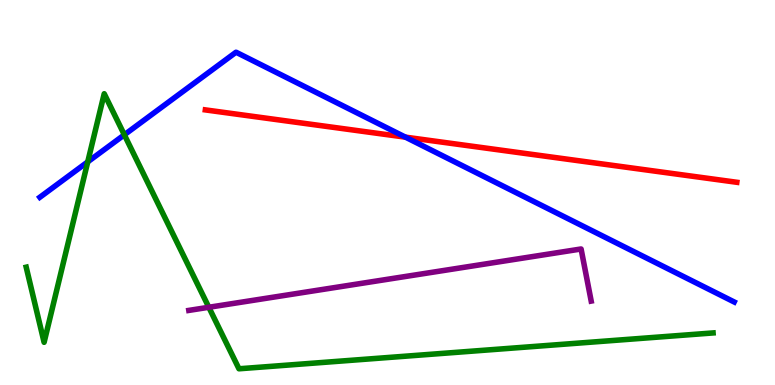[{'lines': ['blue', 'red'], 'intersections': [{'x': 5.23, 'y': 6.44}]}, {'lines': ['green', 'red'], 'intersections': []}, {'lines': ['purple', 'red'], 'intersections': []}, {'lines': ['blue', 'green'], 'intersections': [{'x': 1.13, 'y': 5.8}, {'x': 1.6, 'y': 6.5}]}, {'lines': ['blue', 'purple'], 'intersections': []}, {'lines': ['green', 'purple'], 'intersections': [{'x': 2.69, 'y': 2.02}]}]